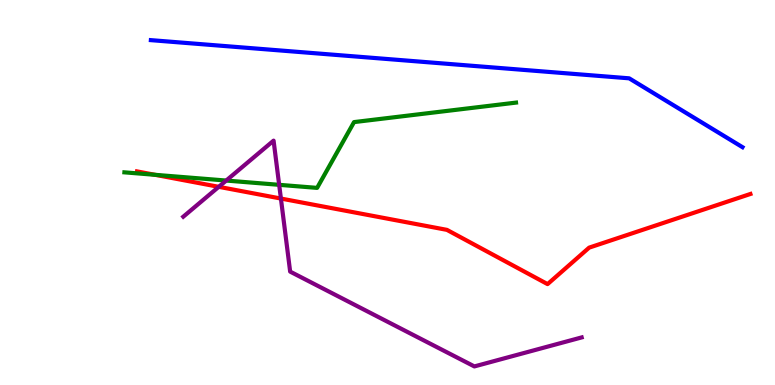[{'lines': ['blue', 'red'], 'intersections': []}, {'lines': ['green', 'red'], 'intersections': [{'x': 2.0, 'y': 5.46}]}, {'lines': ['purple', 'red'], 'intersections': [{'x': 2.82, 'y': 5.15}, {'x': 3.62, 'y': 4.84}]}, {'lines': ['blue', 'green'], 'intersections': []}, {'lines': ['blue', 'purple'], 'intersections': []}, {'lines': ['green', 'purple'], 'intersections': [{'x': 2.92, 'y': 5.31}, {'x': 3.6, 'y': 5.2}]}]